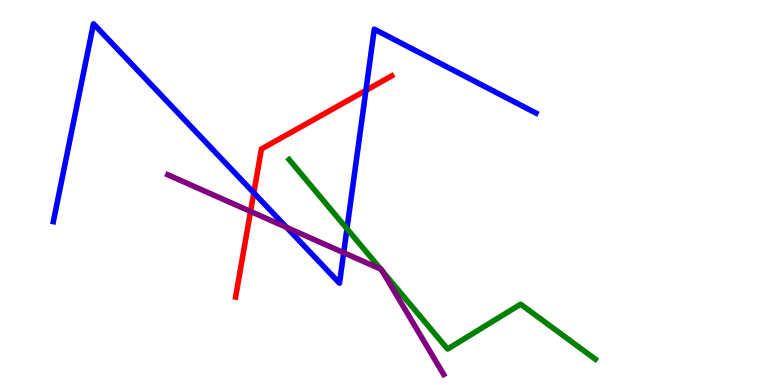[{'lines': ['blue', 'red'], 'intersections': [{'x': 3.27, 'y': 4.99}, {'x': 4.72, 'y': 7.65}]}, {'lines': ['green', 'red'], 'intersections': []}, {'lines': ['purple', 'red'], 'intersections': [{'x': 3.23, 'y': 4.51}]}, {'lines': ['blue', 'green'], 'intersections': [{'x': 4.48, 'y': 4.06}]}, {'lines': ['blue', 'purple'], 'intersections': [{'x': 3.7, 'y': 4.09}, {'x': 4.43, 'y': 3.44}]}, {'lines': ['green', 'purple'], 'intersections': [{'x': 4.91, 'y': 3.01}, {'x': 4.93, 'y': 2.97}]}]